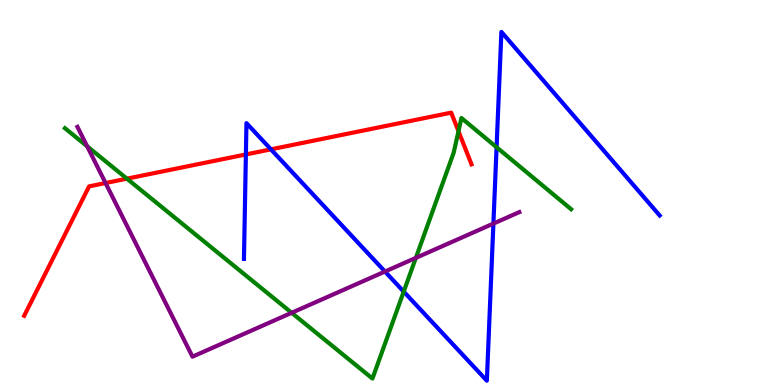[{'lines': ['blue', 'red'], 'intersections': [{'x': 3.17, 'y': 5.99}, {'x': 3.5, 'y': 6.12}]}, {'lines': ['green', 'red'], 'intersections': [{'x': 1.64, 'y': 5.36}, {'x': 5.92, 'y': 6.59}]}, {'lines': ['purple', 'red'], 'intersections': [{'x': 1.36, 'y': 5.25}]}, {'lines': ['blue', 'green'], 'intersections': [{'x': 5.21, 'y': 2.43}, {'x': 6.41, 'y': 6.18}]}, {'lines': ['blue', 'purple'], 'intersections': [{'x': 4.97, 'y': 2.95}, {'x': 6.37, 'y': 4.19}]}, {'lines': ['green', 'purple'], 'intersections': [{'x': 1.12, 'y': 6.2}, {'x': 3.76, 'y': 1.88}, {'x': 5.37, 'y': 3.3}]}]